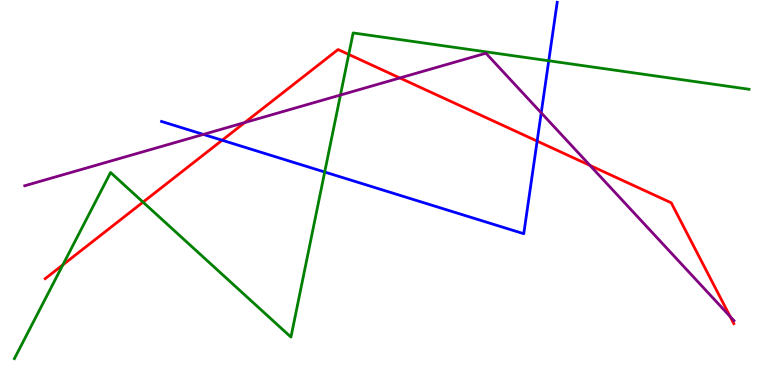[{'lines': ['blue', 'red'], 'intersections': [{'x': 2.87, 'y': 6.36}, {'x': 6.93, 'y': 6.33}]}, {'lines': ['green', 'red'], 'intersections': [{'x': 0.811, 'y': 3.12}, {'x': 1.85, 'y': 4.75}, {'x': 4.5, 'y': 8.59}]}, {'lines': ['purple', 'red'], 'intersections': [{'x': 3.16, 'y': 6.82}, {'x': 5.16, 'y': 7.98}, {'x': 7.61, 'y': 5.7}, {'x': 9.42, 'y': 1.78}]}, {'lines': ['blue', 'green'], 'intersections': [{'x': 4.19, 'y': 5.53}, {'x': 7.08, 'y': 8.42}]}, {'lines': ['blue', 'purple'], 'intersections': [{'x': 2.62, 'y': 6.51}, {'x': 6.98, 'y': 7.07}]}, {'lines': ['green', 'purple'], 'intersections': [{'x': 4.39, 'y': 7.53}]}]